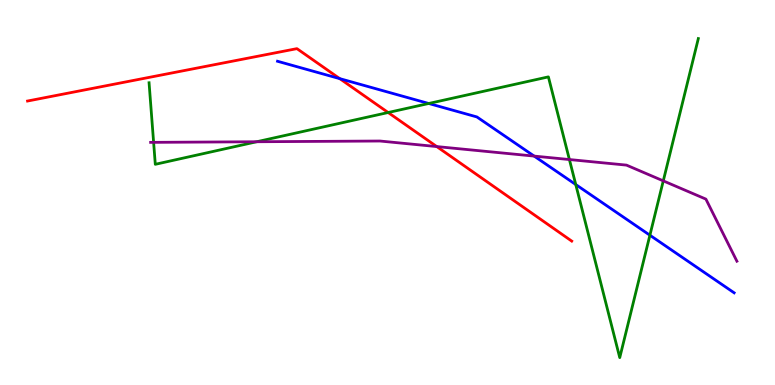[{'lines': ['blue', 'red'], 'intersections': [{'x': 4.38, 'y': 7.96}]}, {'lines': ['green', 'red'], 'intersections': [{'x': 5.01, 'y': 7.08}]}, {'lines': ['purple', 'red'], 'intersections': [{'x': 5.64, 'y': 6.19}]}, {'lines': ['blue', 'green'], 'intersections': [{'x': 5.53, 'y': 7.31}, {'x': 7.43, 'y': 5.21}, {'x': 8.39, 'y': 3.89}]}, {'lines': ['blue', 'purple'], 'intersections': [{'x': 6.89, 'y': 5.95}]}, {'lines': ['green', 'purple'], 'intersections': [{'x': 1.98, 'y': 6.3}, {'x': 3.31, 'y': 6.32}, {'x': 7.35, 'y': 5.86}, {'x': 8.56, 'y': 5.3}]}]